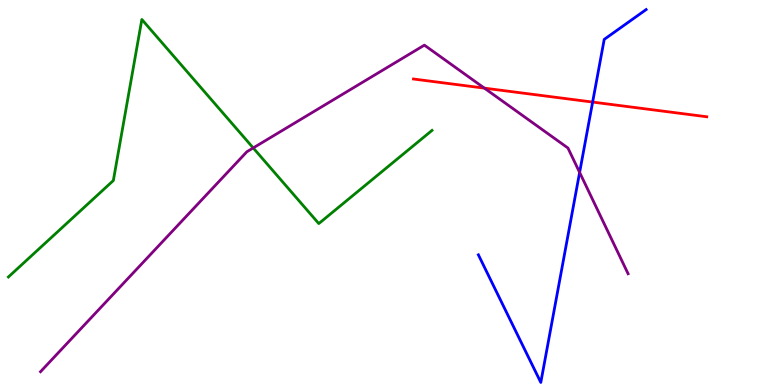[{'lines': ['blue', 'red'], 'intersections': [{'x': 7.65, 'y': 7.35}]}, {'lines': ['green', 'red'], 'intersections': []}, {'lines': ['purple', 'red'], 'intersections': [{'x': 6.25, 'y': 7.71}]}, {'lines': ['blue', 'green'], 'intersections': []}, {'lines': ['blue', 'purple'], 'intersections': [{'x': 7.48, 'y': 5.52}]}, {'lines': ['green', 'purple'], 'intersections': [{'x': 3.27, 'y': 6.16}]}]